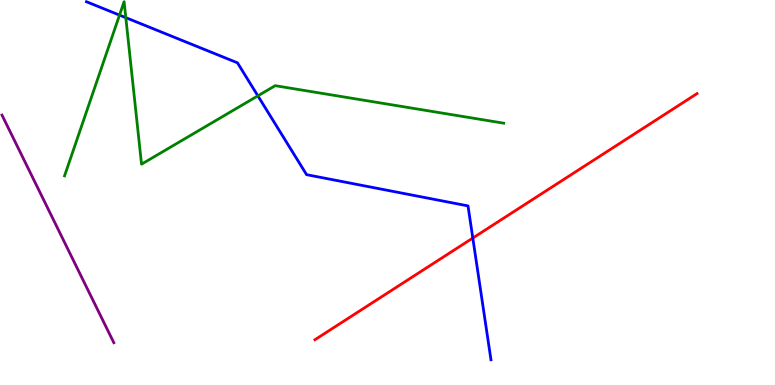[{'lines': ['blue', 'red'], 'intersections': [{'x': 6.1, 'y': 3.82}]}, {'lines': ['green', 'red'], 'intersections': []}, {'lines': ['purple', 'red'], 'intersections': []}, {'lines': ['blue', 'green'], 'intersections': [{'x': 1.54, 'y': 9.61}, {'x': 1.62, 'y': 9.54}, {'x': 3.33, 'y': 7.51}]}, {'lines': ['blue', 'purple'], 'intersections': []}, {'lines': ['green', 'purple'], 'intersections': []}]